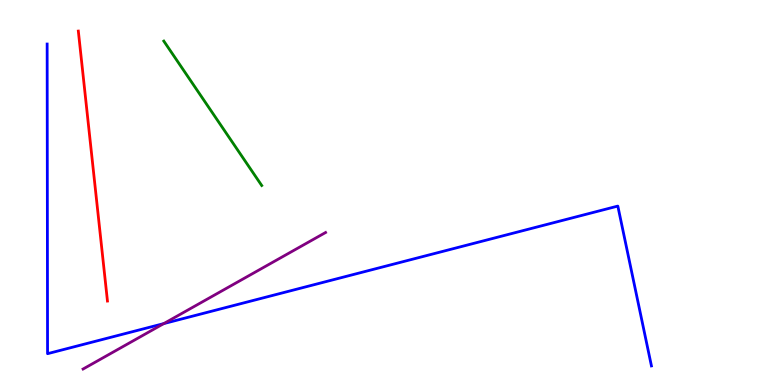[{'lines': ['blue', 'red'], 'intersections': []}, {'lines': ['green', 'red'], 'intersections': []}, {'lines': ['purple', 'red'], 'intersections': []}, {'lines': ['blue', 'green'], 'intersections': []}, {'lines': ['blue', 'purple'], 'intersections': [{'x': 2.11, 'y': 1.59}]}, {'lines': ['green', 'purple'], 'intersections': []}]